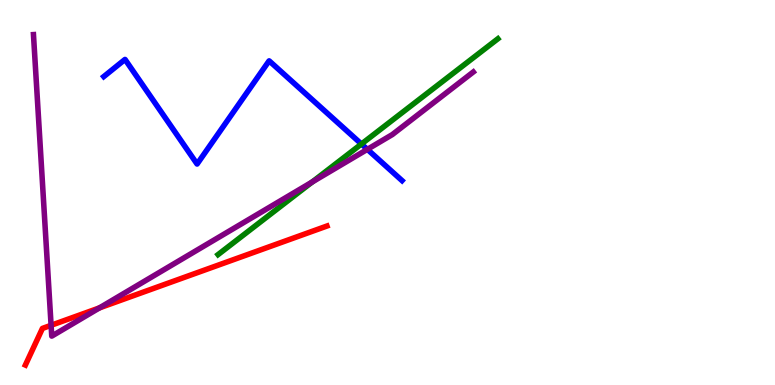[{'lines': ['blue', 'red'], 'intersections': []}, {'lines': ['green', 'red'], 'intersections': []}, {'lines': ['purple', 'red'], 'intersections': [{'x': 0.659, 'y': 1.55}, {'x': 1.28, 'y': 2.0}]}, {'lines': ['blue', 'green'], 'intersections': [{'x': 4.66, 'y': 6.26}]}, {'lines': ['blue', 'purple'], 'intersections': [{'x': 4.74, 'y': 6.12}]}, {'lines': ['green', 'purple'], 'intersections': [{'x': 4.03, 'y': 5.27}]}]